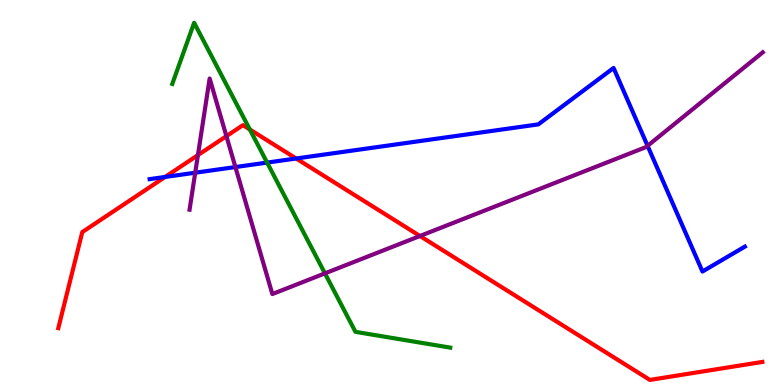[{'lines': ['blue', 'red'], 'intersections': [{'x': 2.13, 'y': 5.4}, {'x': 3.82, 'y': 5.88}]}, {'lines': ['green', 'red'], 'intersections': [{'x': 3.22, 'y': 6.64}]}, {'lines': ['purple', 'red'], 'intersections': [{'x': 2.55, 'y': 5.97}, {'x': 2.92, 'y': 6.46}, {'x': 5.42, 'y': 3.87}]}, {'lines': ['blue', 'green'], 'intersections': [{'x': 3.45, 'y': 5.78}]}, {'lines': ['blue', 'purple'], 'intersections': [{'x': 2.52, 'y': 5.51}, {'x': 3.04, 'y': 5.66}, {'x': 8.36, 'y': 6.21}]}, {'lines': ['green', 'purple'], 'intersections': [{'x': 4.19, 'y': 2.9}]}]